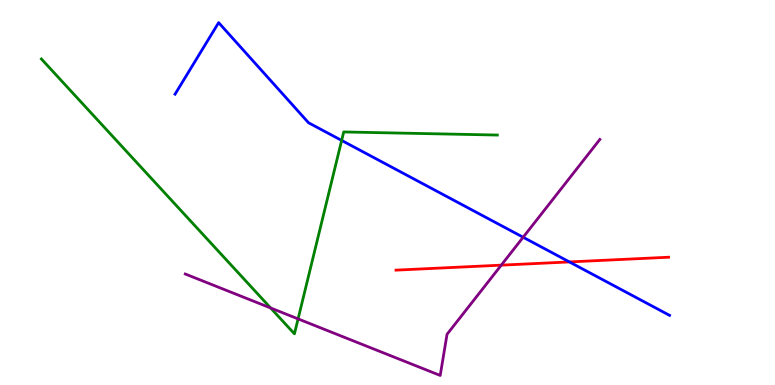[{'lines': ['blue', 'red'], 'intersections': [{'x': 7.35, 'y': 3.2}]}, {'lines': ['green', 'red'], 'intersections': []}, {'lines': ['purple', 'red'], 'intersections': [{'x': 6.47, 'y': 3.11}]}, {'lines': ['blue', 'green'], 'intersections': [{'x': 4.41, 'y': 6.35}]}, {'lines': ['blue', 'purple'], 'intersections': [{'x': 6.75, 'y': 3.84}]}, {'lines': ['green', 'purple'], 'intersections': [{'x': 3.49, 'y': 2.0}, {'x': 3.85, 'y': 1.72}]}]